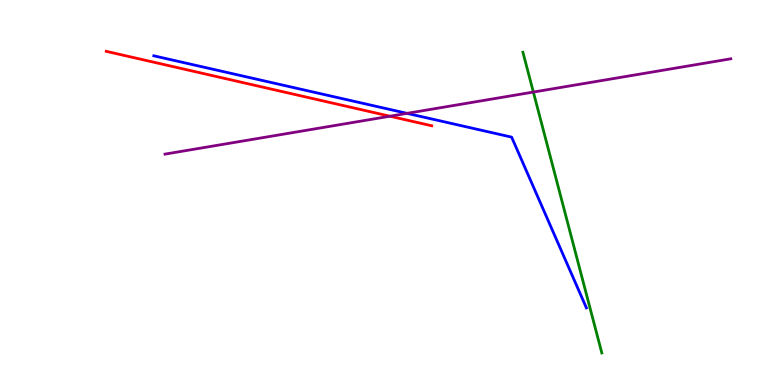[{'lines': ['blue', 'red'], 'intersections': []}, {'lines': ['green', 'red'], 'intersections': []}, {'lines': ['purple', 'red'], 'intersections': [{'x': 5.03, 'y': 6.98}]}, {'lines': ['blue', 'green'], 'intersections': []}, {'lines': ['blue', 'purple'], 'intersections': [{'x': 5.25, 'y': 7.06}]}, {'lines': ['green', 'purple'], 'intersections': [{'x': 6.88, 'y': 7.61}]}]